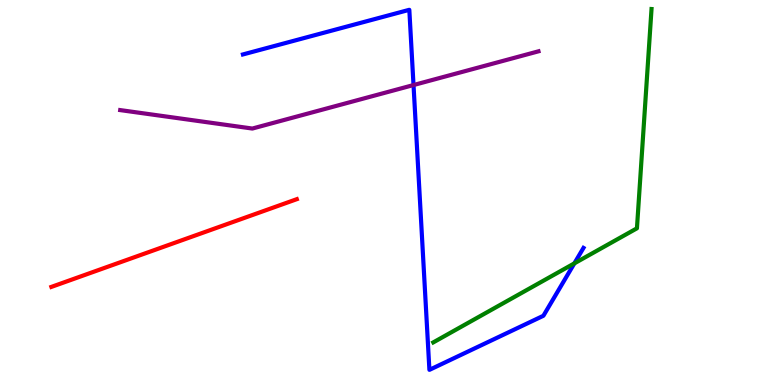[{'lines': ['blue', 'red'], 'intersections': []}, {'lines': ['green', 'red'], 'intersections': []}, {'lines': ['purple', 'red'], 'intersections': []}, {'lines': ['blue', 'green'], 'intersections': [{'x': 7.41, 'y': 3.16}]}, {'lines': ['blue', 'purple'], 'intersections': [{'x': 5.34, 'y': 7.79}]}, {'lines': ['green', 'purple'], 'intersections': []}]